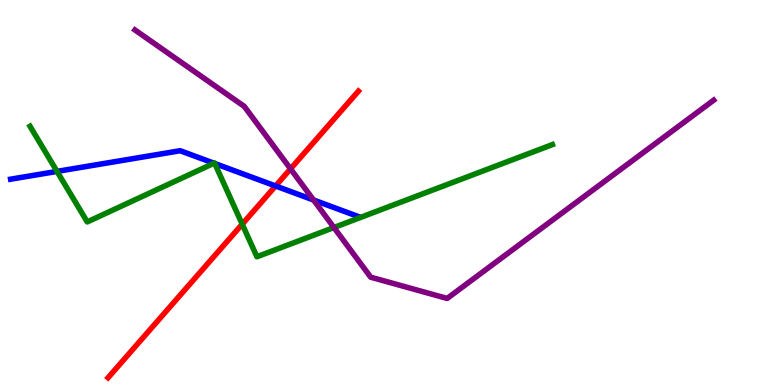[{'lines': ['blue', 'red'], 'intersections': [{'x': 3.56, 'y': 5.17}]}, {'lines': ['green', 'red'], 'intersections': [{'x': 3.13, 'y': 4.18}]}, {'lines': ['purple', 'red'], 'intersections': [{'x': 3.75, 'y': 5.61}]}, {'lines': ['blue', 'green'], 'intersections': [{'x': 0.736, 'y': 5.55}, {'x': 2.76, 'y': 5.76}, {'x': 2.77, 'y': 5.75}]}, {'lines': ['blue', 'purple'], 'intersections': [{'x': 4.05, 'y': 4.8}]}, {'lines': ['green', 'purple'], 'intersections': [{'x': 4.31, 'y': 4.09}]}]